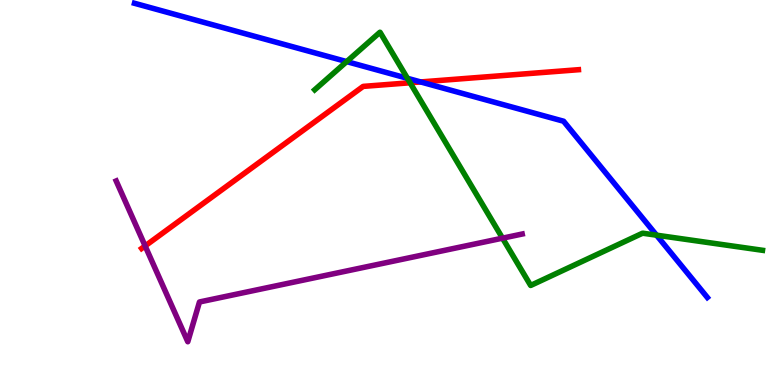[{'lines': ['blue', 'red'], 'intersections': [{'x': 5.43, 'y': 7.87}]}, {'lines': ['green', 'red'], 'intersections': [{'x': 5.29, 'y': 7.85}]}, {'lines': ['purple', 'red'], 'intersections': [{'x': 1.87, 'y': 3.61}]}, {'lines': ['blue', 'green'], 'intersections': [{'x': 4.47, 'y': 8.4}, {'x': 5.26, 'y': 7.97}, {'x': 8.47, 'y': 3.89}]}, {'lines': ['blue', 'purple'], 'intersections': []}, {'lines': ['green', 'purple'], 'intersections': [{'x': 6.48, 'y': 3.81}]}]